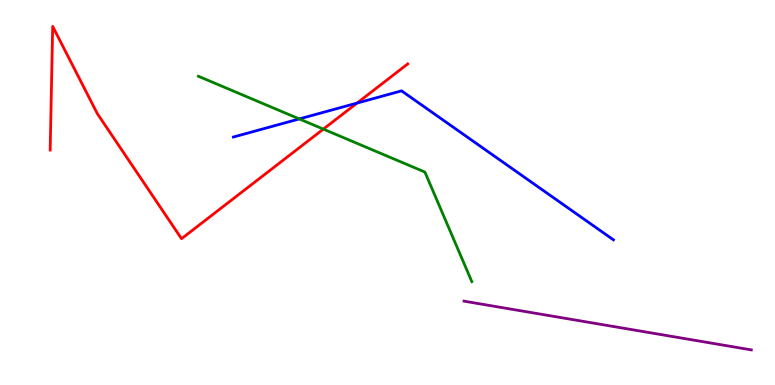[{'lines': ['blue', 'red'], 'intersections': [{'x': 4.61, 'y': 7.32}]}, {'lines': ['green', 'red'], 'intersections': [{'x': 4.17, 'y': 6.65}]}, {'lines': ['purple', 'red'], 'intersections': []}, {'lines': ['blue', 'green'], 'intersections': [{'x': 3.86, 'y': 6.91}]}, {'lines': ['blue', 'purple'], 'intersections': []}, {'lines': ['green', 'purple'], 'intersections': []}]